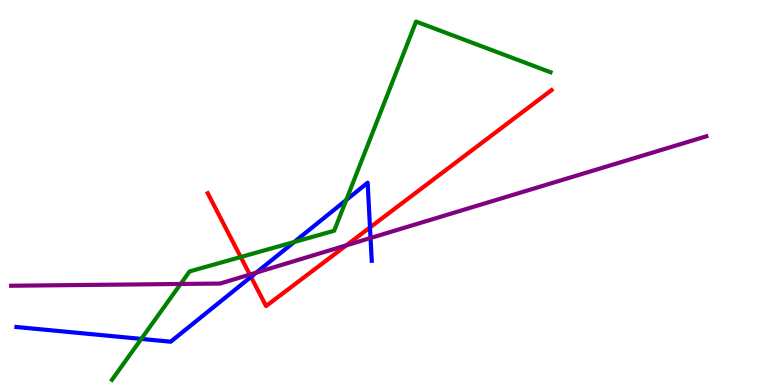[{'lines': ['blue', 'red'], 'intersections': [{'x': 3.24, 'y': 2.81}, {'x': 4.77, 'y': 4.09}]}, {'lines': ['green', 'red'], 'intersections': [{'x': 3.11, 'y': 3.32}]}, {'lines': ['purple', 'red'], 'intersections': [{'x': 3.22, 'y': 2.87}, {'x': 4.47, 'y': 3.63}]}, {'lines': ['blue', 'green'], 'intersections': [{'x': 1.82, 'y': 1.2}, {'x': 3.8, 'y': 3.71}, {'x': 4.47, 'y': 4.8}]}, {'lines': ['blue', 'purple'], 'intersections': [{'x': 3.31, 'y': 2.92}, {'x': 4.78, 'y': 3.82}]}, {'lines': ['green', 'purple'], 'intersections': [{'x': 2.33, 'y': 2.62}]}]